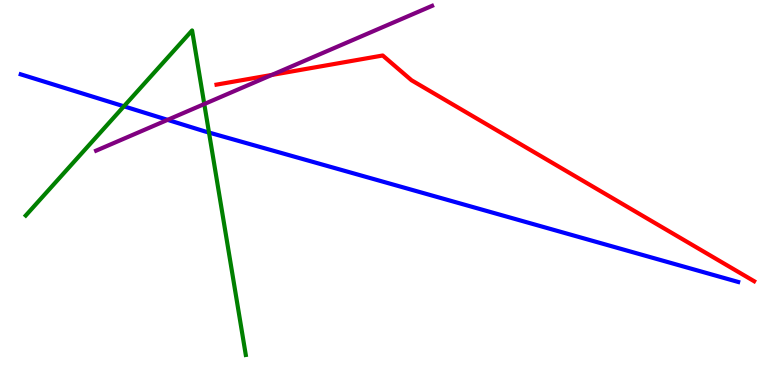[{'lines': ['blue', 'red'], 'intersections': []}, {'lines': ['green', 'red'], 'intersections': []}, {'lines': ['purple', 'red'], 'intersections': [{'x': 3.51, 'y': 8.05}]}, {'lines': ['blue', 'green'], 'intersections': [{'x': 1.6, 'y': 7.24}, {'x': 2.7, 'y': 6.56}]}, {'lines': ['blue', 'purple'], 'intersections': [{'x': 2.16, 'y': 6.89}]}, {'lines': ['green', 'purple'], 'intersections': [{'x': 2.64, 'y': 7.3}]}]